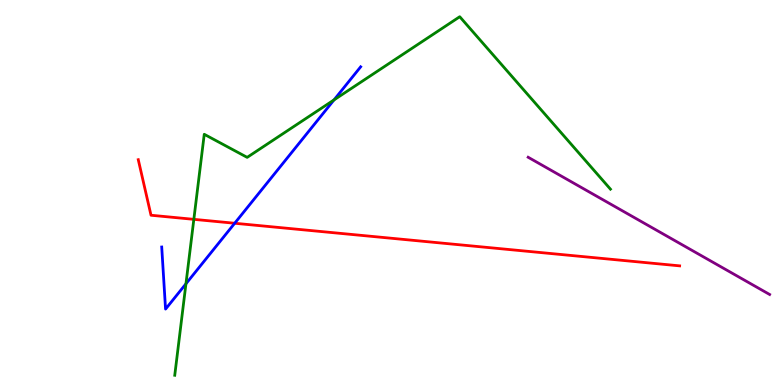[{'lines': ['blue', 'red'], 'intersections': [{'x': 3.03, 'y': 4.2}]}, {'lines': ['green', 'red'], 'intersections': [{'x': 2.5, 'y': 4.3}]}, {'lines': ['purple', 'red'], 'intersections': []}, {'lines': ['blue', 'green'], 'intersections': [{'x': 2.4, 'y': 2.63}, {'x': 4.31, 'y': 7.41}]}, {'lines': ['blue', 'purple'], 'intersections': []}, {'lines': ['green', 'purple'], 'intersections': []}]